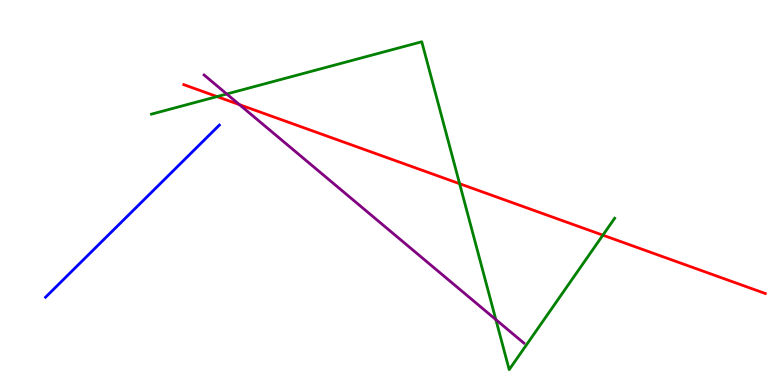[{'lines': ['blue', 'red'], 'intersections': []}, {'lines': ['green', 'red'], 'intersections': [{'x': 2.8, 'y': 7.49}, {'x': 5.93, 'y': 5.23}, {'x': 7.78, 'y': 3.89}]}, {'lines': ['purple', 'red'], 'intersections': [{'x': 3.09, 'y': 7.28}]}, {'lines': ['blue', 'green'], 'intersections': []}, {'lines': ['blue', 'purple'], 'intersections': []}, {'lines': ['green', 'purple'], 'intersections': [{'x': 2.93, 'y': 7.56}, {'x': 6.4, 'y': 1.7}]}]